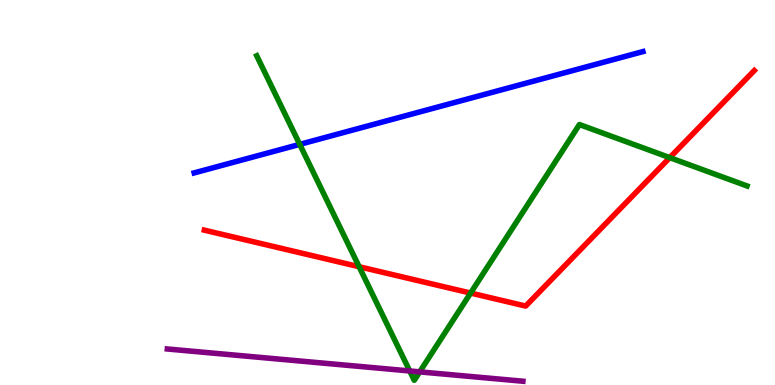[{'lines': ['blue', 'red'], 'intersections': []}, {'lines': ['green', 'red'], 'intersections': [{'x': 4.63, 'y': 3.07}, {'x': 6.07, 'y': 2.39}, {'x': 8.64, 'y': 5.91}]}, {'lines': ['purple', 'red'], 'intersections': []}, {'lines': ['blue', 'green'], 'intersections': [{'x': 3.87, 'y': 6.25}]}, {'lines': ['blue', 'purple'], 'intersections': []}, {'lines': ['green', 'purple'], 'intersections': [{'x': 5.29, 'y': 0.364}, {'x': 5.42, 'y': 0.341}]}]